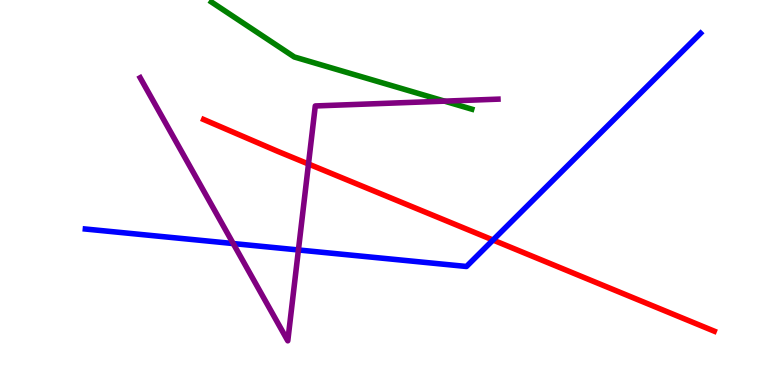[{'lines': ['blue', 'red'], 'intersections': [{'x': 6.36, 'y': 3.77}]}, {'lines': ['green', 'red'], 'intersections': []}, {'lines': ['purple', 'red'], 'intersections': [{'x': 3.98, 'y': 5.74}]}, {'lines': ['blue', 'green'], 'intersections': []}, {'lines': ['blue', 'purple'], 'intersections': [{'x': 3.01, 'y': 3.67}, {'x': 3.85, 'y': 3.51}]}, {'lines': ['green', 'purple'], 'intersections': [{'x': 5.74, 'y': 7.37}]}]